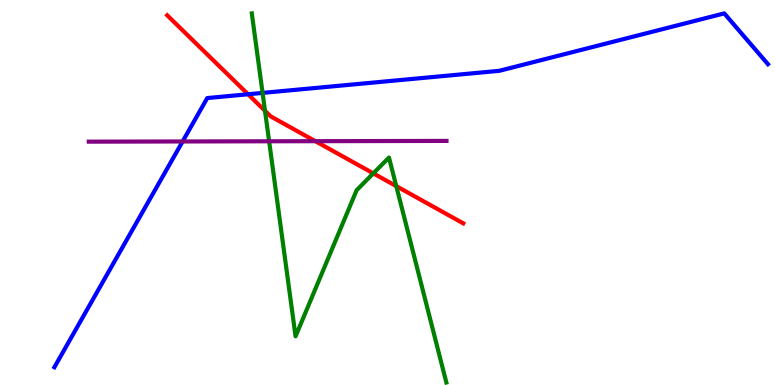[{'lines': ['blue', 'red'], 'intersections': [{'x': 3.2, 'y': 7.55}]}, {'lines': ['green', 'red'], 'intersections': [{'x': 3.42, 'y': 7.12}, {'x': 4.82, 'y': 5.5}, {'x': 5.11, 'y': 5.17}]}, {'lines': ['purple', 'red'], 'intersections': [{'x': 4.07, 'y': 6.33}]}, {'lines': ['blue', 'green'], 'intersections': [{'x': 3.39, 'y': 7.59}]}, {'lines': ['blue', 'purple'], 'intersections': [{'x': 2.36, 'y': 6.33}]}, {'lines': ['green', 'purple'], 'intersections': [{'x': 3.47, 'y': 6.33}]}]